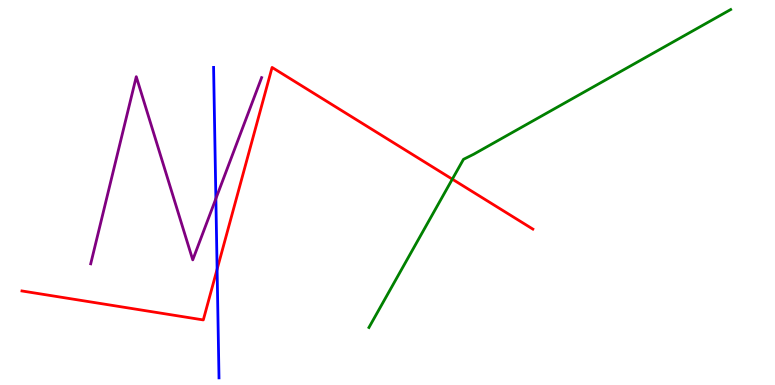[{'lines': ['blue', 'red'], 'intersections': [{'x': 2.8, 'y': 3.01}]}, {'lines': ['green', 'red'], 'intersections': [{'x': 5.84, 'y': 5.35}]}, {'lines': ['purple', 'red'], 'intersections': []}, {'lines': ['blue', 'green'], 'intersections': []}, {'lines': ['blue', 'purple'], 'intersections': [{'x': 2.79, 'y': 4.84}]}, {'lines': ['green', 'purple'], 'intersections': []}]